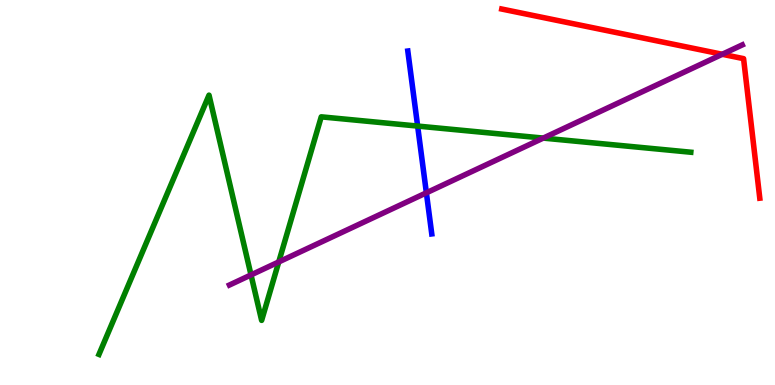[{'lines': ['blue', 'red'], 'intersections': []}, {'lines': ['green', 'red'], 'intersections': []}, {'lines': ['purple', 'red'], 'intersections': [{'x': 9.32, 'y': 8.59}]}, {'lines': ['blue', 'green'], 'intersections': [{'x': 5.39, 'y': 6.73}]}, {'lines': ['blue', 'purple'], 'intersections': [{'x': 5.5, 'y': 4.99}]}, {'lines': ['green', 'purple'], 'intersections': [{'x': 3.24, 'y': 2.86}, {'x': 3.6, 'y': 3.2}, {'x': 7.01, 'y': 6.41}]}]